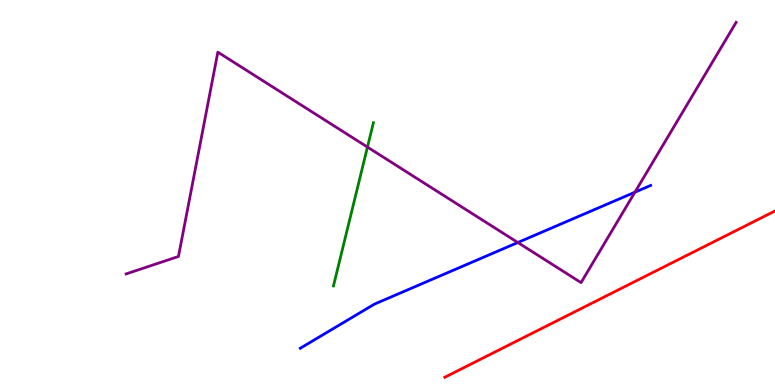[{'lines': ['blue', 'red'], 'intersections': []}, {'lines': ['green', 'red'], 'intersections': []}, {'lines': ['purple', 'red'], 'intersections': []}, {'lines': ['blue', 'green'], 'intersections': []}, {'lines': ['blue', 'purple'], 'intersections': [{'x': 6.68, 'y': 3.7}, {'x': 8.19, 'y': 5.01}]}, {'lines': ['green', 'purple'], 'intersections': [{'x': 4.74, 'y': 6.18}]}]